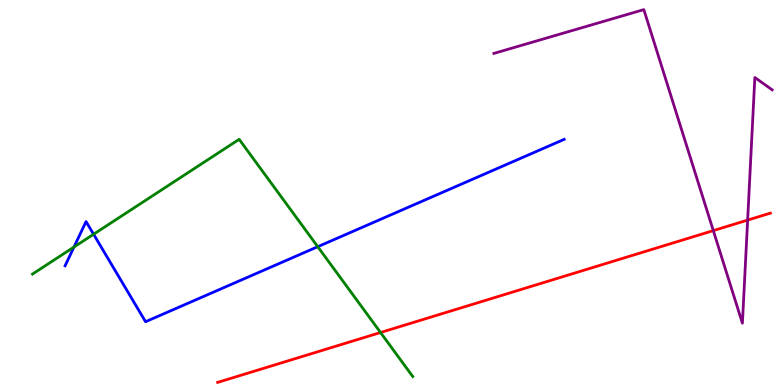[{'lines': ['blue', 'red'], 'intersections': []}, {'lines': ['green', 'red'], 'intersections': [{'x': 4.91, 'y': 1.36}]}, {'lines': ['purple', 'red'], 'intersections': [{'x': 9.2, 'y': 4.01}, {'x': 9.65, 'y': 4.28}]}, {'lines': ['blue', 'green'], 'intersections': [{'x': 0.955, 'y': 3.58}, {'x': 1.21, 'y': 3.92}, {'x': 4.1, 'y': 3.59}]}, {'lines': ['blue', 'purple'], 'intersections': []}, {'lines': ['green', 'purple'], 'intersections': []}]